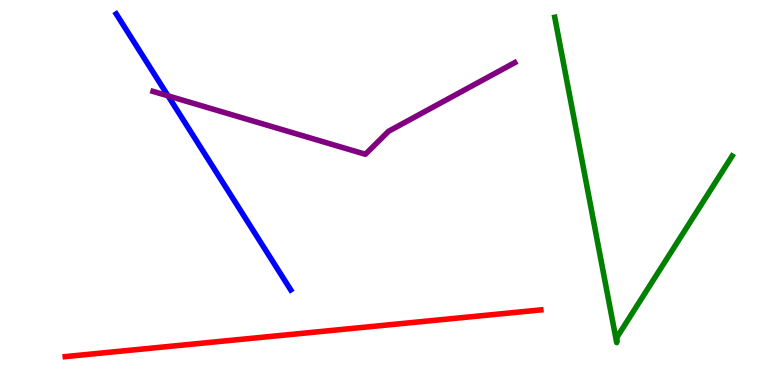[{'lines': ['blue', 'red'], 'intersections': []}, {'lines': ['green', 'red'], 'intersections': []}, {'lines': ['purple', 'red'], 'intersections': []}, {'lines': ['blue', 'green'], 'intersections': []}, {'lines': ['blue', 'purple'], 'intersections': [{'x': 2.17, 'y': 7.51}]}, {'lines': ['green', 'purple'], 'intersections': []}]